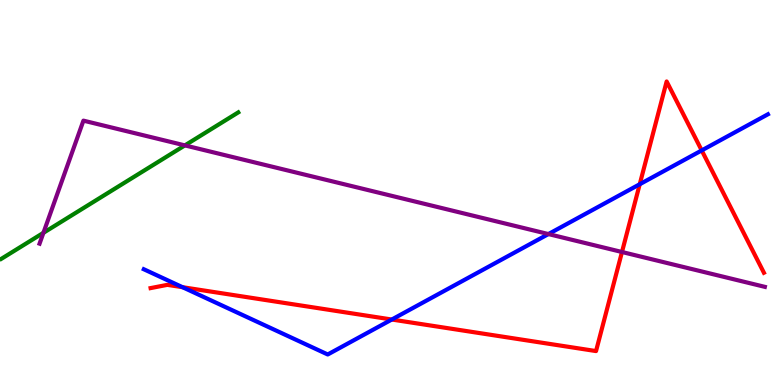[{'lines': ['blue', 'red'], 'intersections': [{'x': 2.36, 'y': 2.54}, {'x': 5.06, 'y': 1.7}, {'x': 8.25, 'y': 5.21}, {'x': 9.05, 'y': 6.09}]}, {'lines': ['green', 'red'], 'intersections': []}, {'lines': ['purple', 'red'], 'intersections': [{'x': 8.03, 'y': 3.45}]}, {'lines': ['blue', 'green'], 'intersections': []}, {'lines': ['blue', 'purple'], 'intersections': [{'x': 7.08, 'y': 3.92}]}, {'lines': ['green', 'purple'], 'intersections': [{'x': 0.56, 'y': 3.95}, {'x': 2.39, 'y': 6.22}]}]